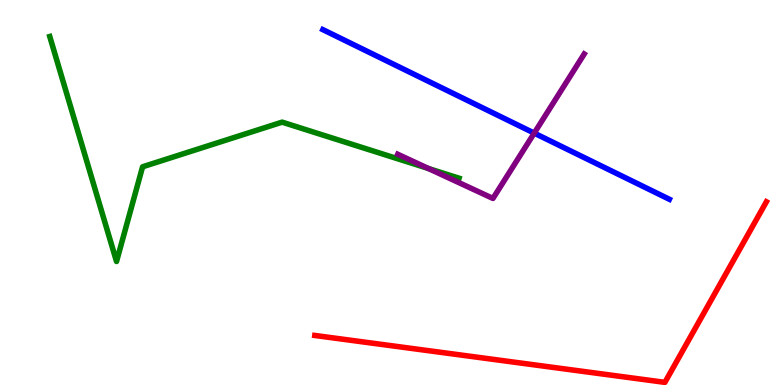[{'lines': ['blue', 'red'], 'intersections': []}, {'lines': ['green', 'red'], 'intersections': []}, {'lines': ['purple', 'red'], 'intersections': []}, {'lines': ['blue', 'green'], 'intersections': []}, {'lines': ['blue', 'purple'], 'intersections': [{'x': 6.89, 'y': 6.54}]}, {'lines': ['green', 'purple'], 'intersections': [{'x': 5.53, 'y': 5.62}]}]